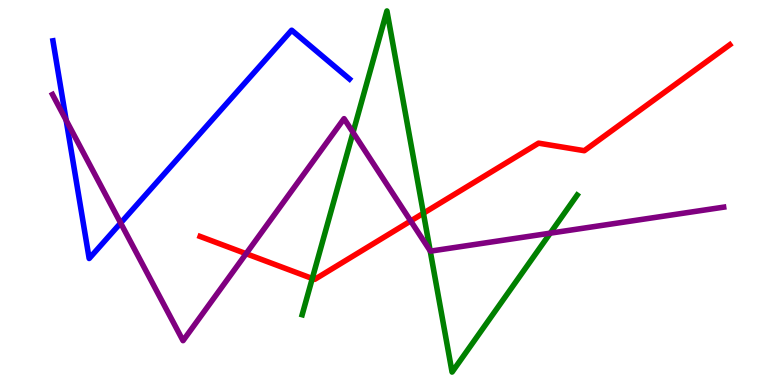[{'lines': ['blue', 'red'], 'intersections': []}, {'lines': ['green', 'red'], 'intersections': [{'x': 4.03, 'y': 2.77}, {'x': 5.46, 'y': 4.46}]}, {'lines': ['purple', 'red'], 'intersections': [{'x': 3.18, 'y': 3.41}, {'x': 5.3, 'y': 4.26}]}, {'lines': ['blue', 'green'], 'intersections': []}, {'lines': ['blue', 'purple'], 'intersections': [{'x': 0.854, 'y': 6.88}, {'x': 1.56, 'y': 4.21}]}, {'lines': ['green', 'purple'], 'intersections': [{'x': 4.56, 'y': 6.56}, {'x': 5.55, 'y': 3.48}, {'x': 7.1, 'y': 3.94}]}]